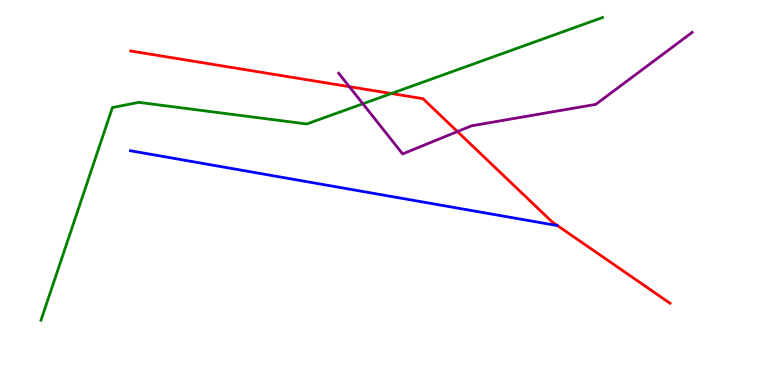[{'lines': ['blue', 'red'], 'intersections': []}, {'lines': ['green', 'red'], 'intersections': [{'x': 5.05, 'y': 7.57}]}, {'lines': ['purple', 'red'], 'intersections': [{'x': 4.51, 'y': 7.75}, {'x': 5.9, 'y': 6.58}]}, {'lines': ['blue', 'green'], 'intersections': []}, {'lines': ['blue', 'purple'], 'intersections': []}, {'lines': ['green', 'purple'], 'intersections': [{'x': 4.68, 'y': 7.3}]}]